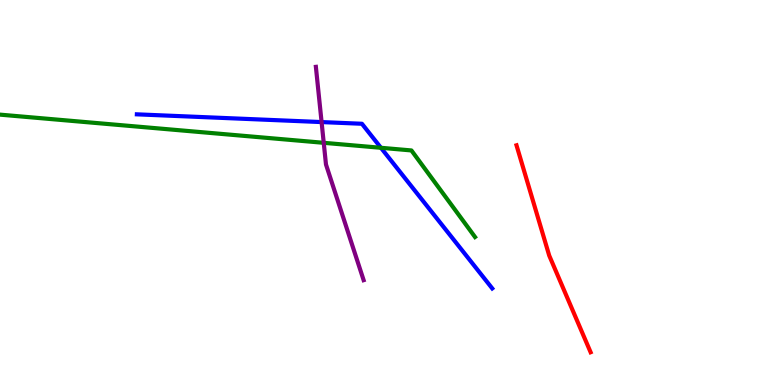[{'lines': ['blue', 'red'], 'intersections': []}, {'lines': ['green', 'red'], 'intersections': []}, {'lines': ['purple', 'red'], 'intersections': []}, {'lines': ['blue', 'green'], 'intersections': [{'x': 4.92, 'y': 6.16}]}, {'lines': ['blue', 'purple'], 'intersections': [{'x': 4.15, 'y': 6.83}]}, {'lines': ['green', 'purple'], 'intersections': [{'x': 4.18, 'y': 6.29}]}]